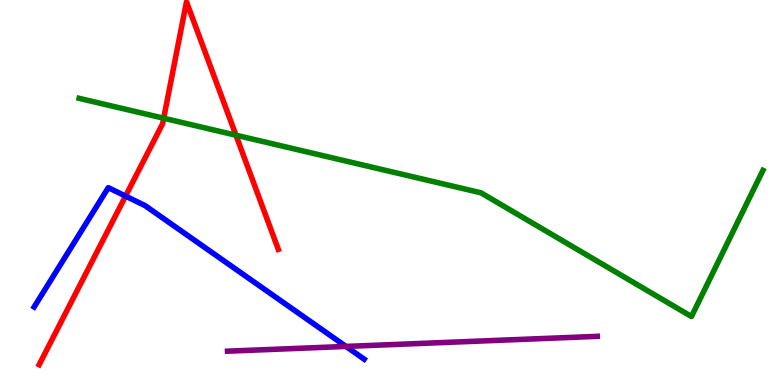[{'lines': ['blue', 'red'], 'intersections': [{'x': 1.62, 'y': 4.91}]}, {'lines': ['green', 'red'], 'intersections': [{'x': 2.11, 'y': 6.93}, {'x': 3.04, 'y': 6.49}]}, {'lines': ['purple', 'red'], 'intersections': []}, {'lines': ['blue', 'green'], 'intersections': []}, {'lines': ['blue', 'purple'], 'intersections': [{'x': 4.46, 'y': 1.0}]}, {'lines': ['green', 'purple'], 'intersections': []}]